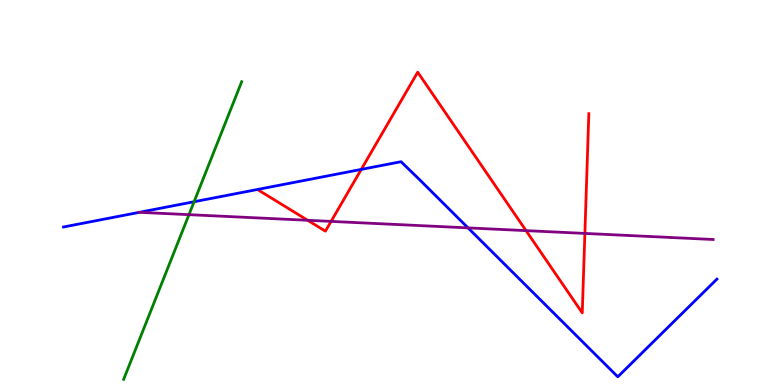[{'lines': ['blue', 'red'], 'intersections': [{'x': 4.66, 'y': 5.6}]}, {'lines': ['green', 'red'], 'intersections': []}, {'lines': ['purple', 'red'], 'intersections': [{'x': 3.97, 'y': 4.28}, {'x': 4.27, 'y': 4.25}, {'x': 6.79, 'y': 4.01}, {'x': 7.55, 'y': 3.94}]}, {'lines': ['blue', 'green'], 'intersections': [{'x': 2.5, 'y': 4.76}]}, {'lines': ['blue', 'purple'], 'intersections': [{'x': 1.8, 'y': 4.49}, {'x': 6.04, 'y': 4.08}]}, {'lines': ['green', 'purple'], 'intersections': [{'x': 2.44, 'y': 4.42}]}]